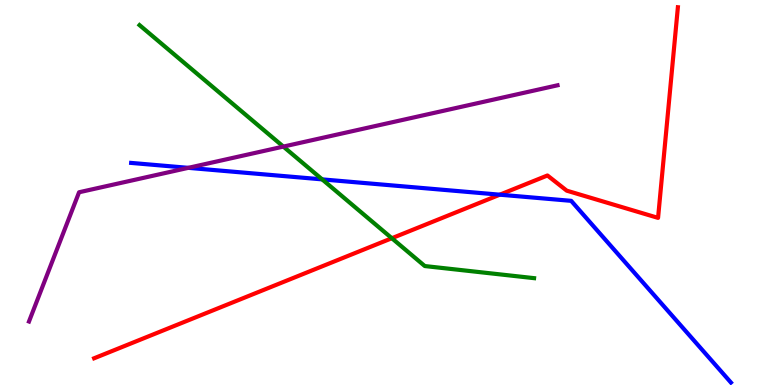[{'lines': ['blue', 'red'], 'intersections': [{'x': 6.45, 'y': 4.94}]}, {'lines': ['green', 'red'], 'intersections': [{'x': 5.06, 'y': 3.81}]}, {'lines': ['purple', 'red'], 'intersections': []}, {'lines': ['blue', 'green'], 'intersections': [{'x': 4.16, 'y': 5.34}]}, {'lines': ['blue', 'purple'], 'intersections': [{'x': 2.43, 'y': 5.64}]}, {'lines': ['green', 'purple'], 'intersections': [{'x': 3.66, 'y': 6.19}]}]